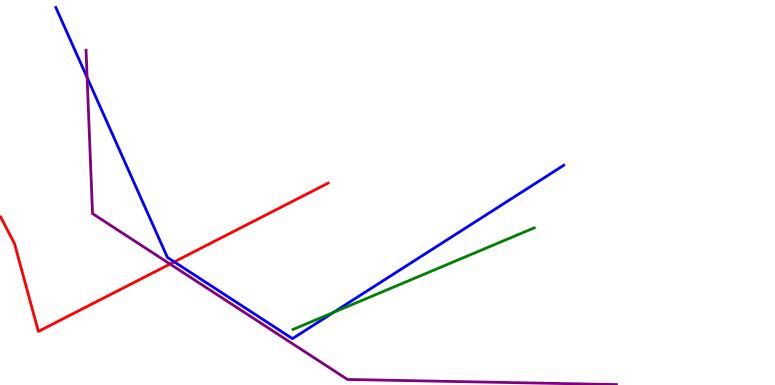[{'lines': ['blue', 'red'], 'intersections': [{'x': 2.25, 'y': 3.2}]}, {'lines': ['green', 'red'], 'intersections': []}, {'lines': ['purple', 'red'], 'intersections': [{'x': 2.19, 'y': 3.14}]}, {'lines': ['blue', 'green'], 'intersections': [{'x': 4.3, 'y': 1.89}]}, {'lines': ['blue', 'purple'], 'intersections': [{'x': 1.12, 'y': 7.99}]}, {'lines': ['green', 'purple'], 'intersections': []}]